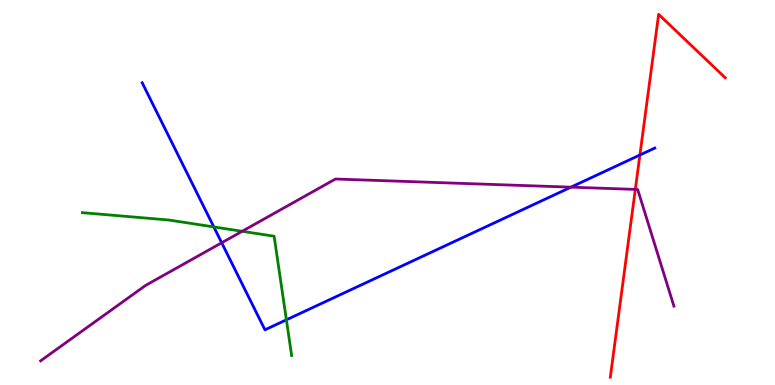[{'lines': ['blue', 'red'], 'intersections': [{'x': 8.26, 'y': 5.97}]}, {'lines': ['green', 'red'], 'intersections': []}, {'lines': ['purple', 'red'], 'intersections': [{'x': 8.2, 'y': 5.08}]}, {'lines': ['blue', 'green'], 'intersections': [{'x': 2.76, 'y': 4.11}, {'x': 3.7, 'y': 1.69}]}, {'lines': ['blue', 'purple'], 'intersections': [{'x': 2.86, 'y': 3.69}, {'x': 7.37, 'y': 5.14}]}, {'lines': ['green', 'purple'], 'intersections': [{'x': 3.12, 'y': 3.99}]}]